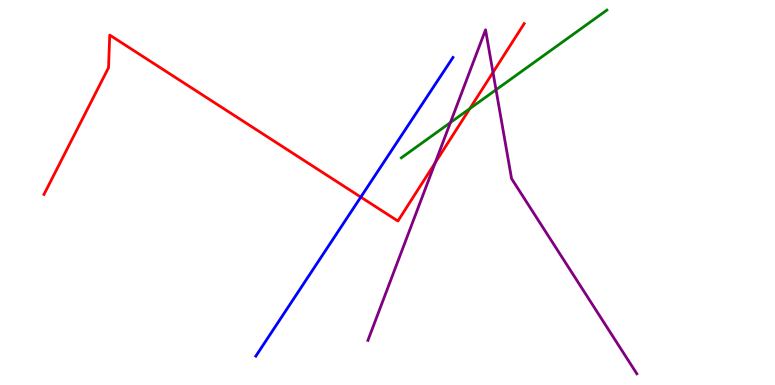[{'lines': ['blue', 'red'], 'intersections': [{'x': 4.66, 'y': 4.88}]}, {'lines': ['green', 'red'], 'intersections': [{'x': 6.06, 'y': 7.18}]}, {'lines': ['purple', 'red'], 'intersections': [{'x': 5.62, 'y': 5.77}, {'x': 6.36, 'y': 8.12}]}, {'lines': ['blue', 'green'], 'intersections': []}, {'lines': ['blue', 'purple'], 'intersections': []}, {'lines': ['green', 'purple'], 'intersections': [{'x': 5.81, 'y': 6.82}, {'x': 6.4, 'y': 7.67}]}]